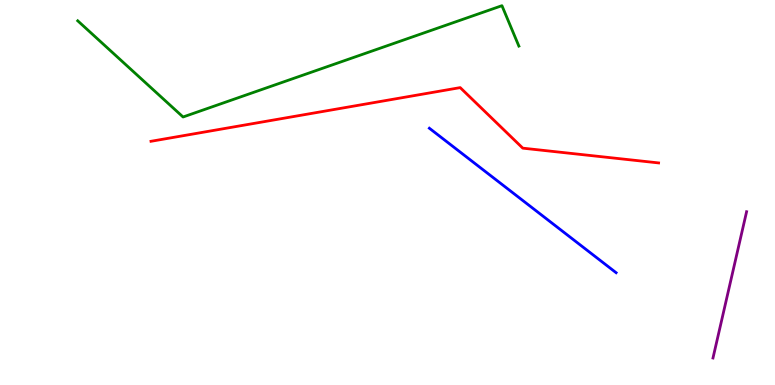[{'lines': ['blue', 'red'], 'intersections': []}, {'lines': ['green', 'red'], 'intersections': []}, {'lines': ['purple', 'red'], 'intersections': []}, {'lines': ['blue', 'green'], 'intersections': []}, {'lines': ['blue', 'purple'], 'intersections': []}, {'lines': ['green', 'purple'], 'intersections': []}]